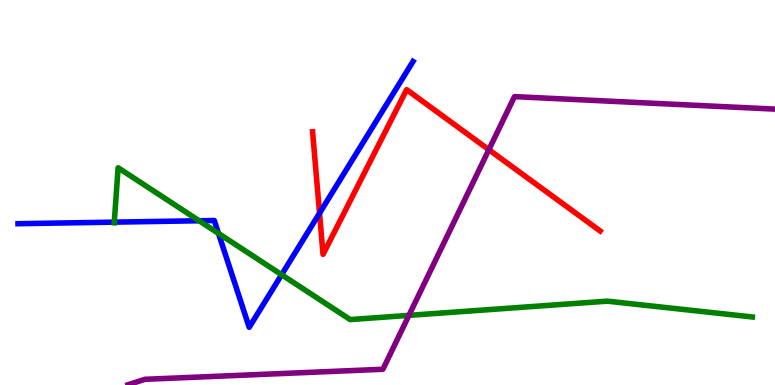[{'lines': ['blue', 'red'], 'intersections': [{'x': 4.12, 'y': 4.46}]}, {'lines': ['green', 'red'], 'intersections': []}, {'lines': ['purple', 'red'], 'intersections': [{'x': 6.31, 'y': 6.11}]}, {'lines': ['blue', 'green'], 'intersections': [{'x': 1.47, 'y': 4.23}, {'x': 2.57, 'y': 4.27}, {'x': 2.82, 'y': 3.94}, {'x': 3.63, 'y': 2.86}]}, {'lines': ['blue', 'purple'], 'intersections': []}, {'lines': ['green', 'purple'], 'intersections': [{'x': 5.28, 'y': 1.81}]}]